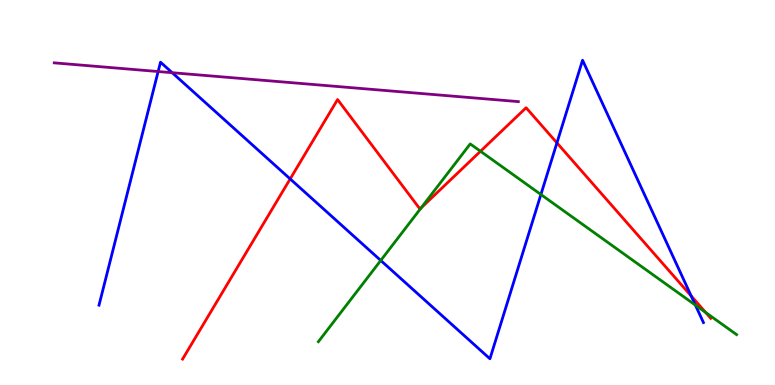[{'lines': ['blue', 'red'], 'intersections': [{'x': 3.74, 'y': 5.35}, {'x': 7.19, 'y': 6.29}, {'x': 8.92, 'y': 2.31}]}, {'lines': ['green', 'red'], 'intersections': [{'x': 5.43, 'y': 4.6}, {'x': 6.2, 'y': 6.07}, {'x': 9.11, 'y': 1.88}]}, {'lines': ['purple', 'red'], 'intersections': []}, {'lines': ['blue', 'green'], 'intersections': [{'x': 4.91, 'y': 3.23}, {'x': 6.98, 'y': 4.95}, {'x': 8.97, 'y': 2.07}]}, {'lines': ['blue', 'purple'], 'intersections': [{'x': 2.04, 'y': 8.14}, {'x': 2.22, 'y': 8.11}]}, {'lines': ['green', 'purple'], 'intersections': []}]